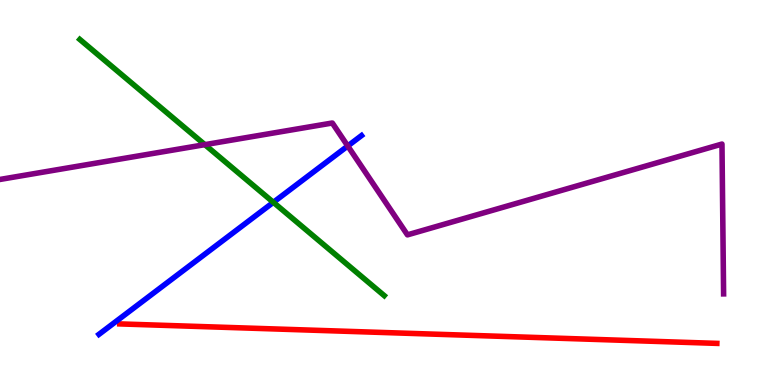[{'lines': ['blue', 'red'], 'intersections': []}, {'lines': ['green', 'red'], 'intersections': []}, {'lines': ['purple', 'red'], 'intersections': []}, {'lines': ['blue', 'green'], 'intersections': [{'x': 3.53, 'y': 4.75}]}, {'lines': ['blue', 'purple'], 'intersections': [{'x': 4.49, 'y': 6.21}]}, {'lines': ['green', 'purple'], 'intersections': [{'x': 2.64, 'y': 6.24}]}]